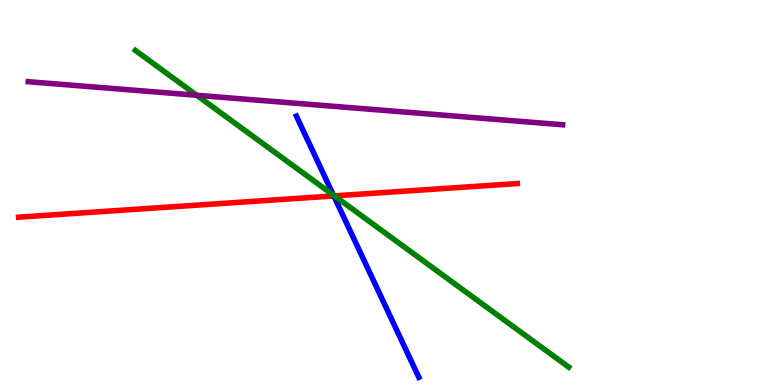[{'lines': ['blue', 'red'], 'intersections': [{'x': 4.31, 'y': 4.91}]}, {'lines': ['green', 'red'], 'intersections': [{'x': 4.31, 'y': 4.91}]}, {'lines': ['purple', 'red'], 'intersections': []}, {'lines': ['blue', 'green'], 'intersections': [{'x': 4.3, 'y': 4.93}]}, {'lines': ['blue', 'purple'], 'intersections': []}, {'lines': ['green', 'purple'], 'intersections': [{'x': 2.54, 'y': 7.53}]}]